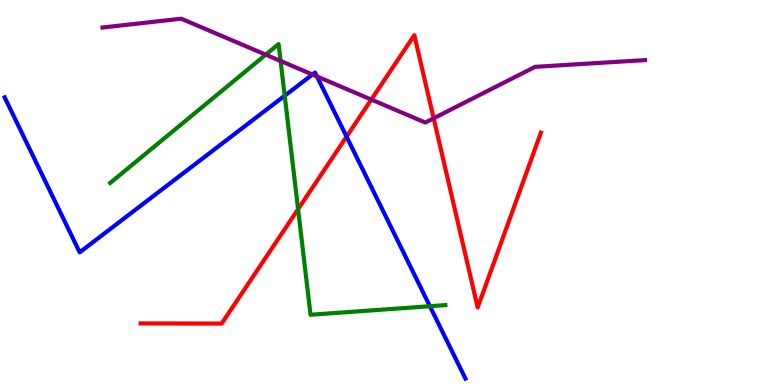[{'lines': ['blue', 'red'], 'intersections': [{'x': 4.47, 'y': 6.45}]}, {'lines': ['green', 'red'], 'intersections': [{'x': 3.85, 'y': 4.57}]}, {'lines': ['purple', 'red'], 'intersections': [{'x': 4.79, 'y': 7.41}, {'x': 5.6, 'y': 6.93}]}, {'lines': ['blue', 'green'], 'intersections': [{'x': 3.67, 'y': 7.51}, {'x': 5.55, 'y': 2.05}]}, {'lines': ['blue', 'purple'], 'intersections': [{'x': 4.03, 'y': 8.06}, {'x': 4.09, 'y': 8.01}]}, {'lines': ['green', 'purple'], 'intersections': [{'x': 3.43, 'y': 8.58}, {'x': 3.62, 'y': 8.42}]}]